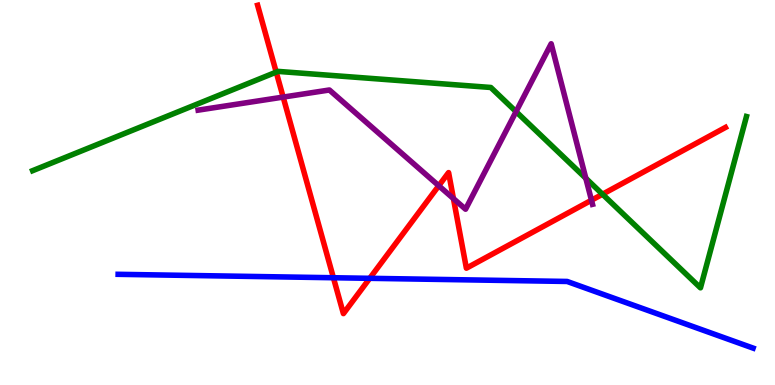[{'lines': ['blue', 'red'], 'intersections': [{'x': 4.3, 'y': 2.79}, {'x': 4.77, 'y': 2.77}]}, {'lines': ['green', 'red'], 'intersections': [{'x': 3.56, 'y': 8.13}, {'x': 7.77, 'y': 4.96}]}, {'lines': ['purple', 'red'], 'intersections': [{'x': 3.65, 'y': 7.48}, {'x': 5.66, 'y': 5.18}, {'x': 5.85, 'y': 4.84}, {'x': 7.63, 'y': 4.8}]}, {'lines': ['blue', 'green'], 'intersections': []}, {'lines': ['blue', 'purple'], 'intersections': []}, {'lines': ['green', 'purple'], 'intersections': [{'x': 6.66, 'y': 7.1}, {'x': 7.56, 'y': 5.37}]}]